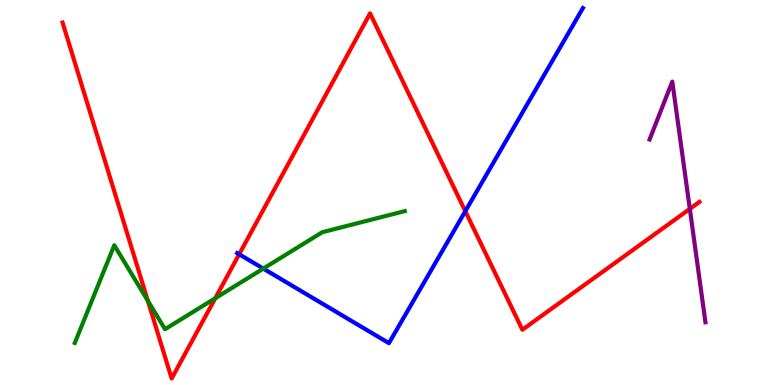[{'lines': ['blue', 'red'], 'intersections': [{'x': 3.09, 'y': 3.4}, {'x': 6.0, 'y': 4.51}]}, {'lines': ['green', 'red'], 'intersections': [{'x': 1.91, 'y': 2.19}, {'x': 2.78, 'y': 2.25}]}, {'lines': ['purple', 'red'], 'intersections': [{'x': 8.9, 'y': 4.57}]}, {'lines': ['blue', 'green'], 'intersections': [{'x': 3.4, 'y': 3.02}]}, {'lines': ['blue', 'purple'], 'intersections': []}, {'lines': ['green', 'purple'], 'intersections': []}]